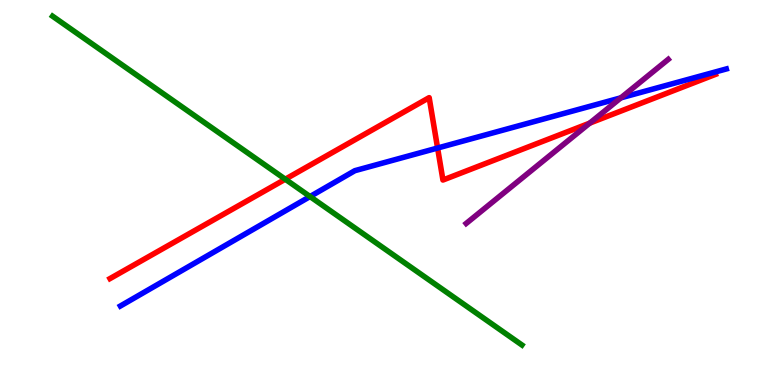[{'lines': ['blue', 'red'], 'intersections': [{'x': 5.65, 'y': 6.16}]}, {'lines': ['green', 'red'], 'intersections': [{'x': 3.68, 'y': 5.35}]}, {'lines': ['purple', 'red'], 'intersections': [{'x': 7.61, 'y': 6.8}]}, {'lines': ['blue', 'green'], 'intersections': [{'x': 4.0, 'y': 4.89}]}, {'lines': ['blue', 'purple'], 'intersections': [{'x': 8.01, 'y': 7.46}]}, {'lines': ['green', 'purple'], 'intersections': []}]